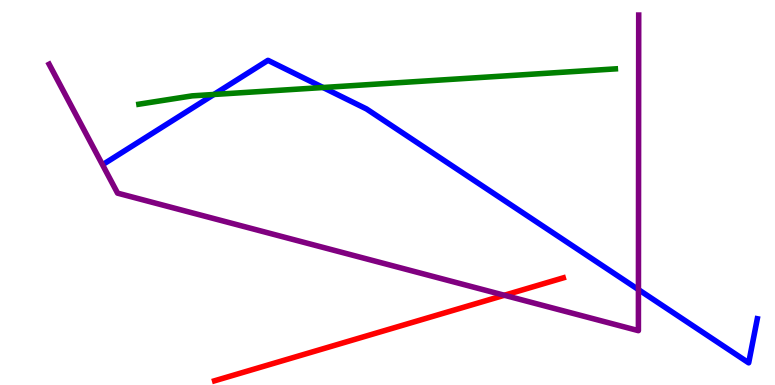[{'lines': ['blue', 'red'], 'intersections': []}, {'lines': ['green', 'red'], 'intersections': []}, {'lines': ['purple', 'red'], 'intersections': [{'x': 6.51, 'y': 2.33}]}, {'lines': ['blue', 'green'], 'intersections': [{'x': 2.76, 'y': 7.55}, {'x': 4.17, 'y': 7.73}]}, {'lines': ['blue', 'purple'], 'intersections': [{'x': 8.24, 'y': 2.48}]}, {'lines': ['green', 'purple'], 'intersections': []}]